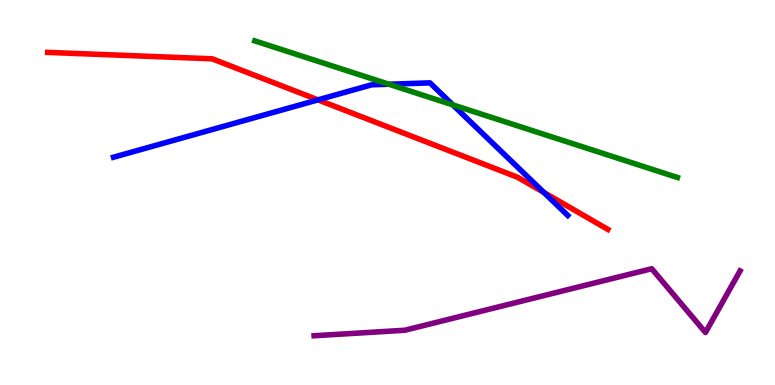[{'lines': ['blue', 'red'], 'intersections': [{'x': 4.1, 'y': 7.41}, {'x': 7.02, 'y': 5.0}]}, {'lines': ['green', 'red'], 'intersections': []}, {'lines': ['purple', 'red'], 'intersections': []}, {'lines': ['blue', 'green'], 'intersections': [{'x': 5.02, 'y': 7.81}, {'x': 5.84, 'y': 7.27}]}, {'lines': ['blue', 'purple'], 'intersections': []}, {'lines': ['green', 'purple'], 'intersections': []}]